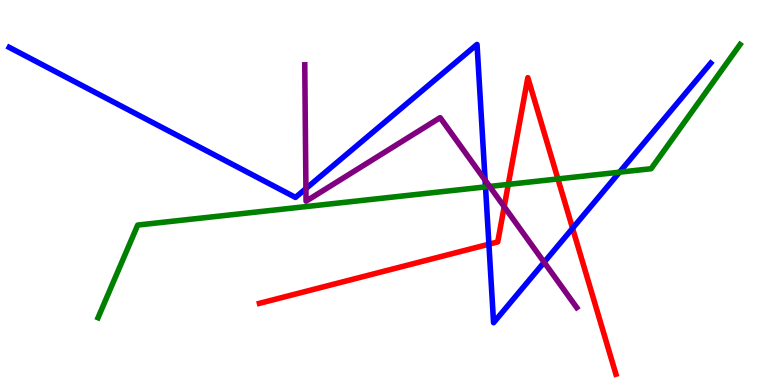[{'lines': ['blue', 'red'], 'intersections': [{'x': 6.31, 'y': 3.66}, {'x': 7.39, 'y': 4.07}]}, {'lines': ['green', 'red'], 'intersections': [{'x': 6.56, 'y': 5.21}, {'x': 7.2, 'y': 5.35}]}, {'lines': ['purple', 'red'], 'intersections': [{'x': 6.51, 'y': 4.63}]}, {'lines': ['blue', 'green'], 'intersections': [{'x': 6.26, 'y': 5.15}, {'x': 7.99, 'y': 5.53}]}, {'lines': ['blue', 'purple'], 'intersections': [{'x': 3.95, 'y': 5.1}, {'x': 6.26, 'y': 5.32}, {'x': 7.02, 'y': 3.19}]}, {'lines': ['green', 'purple'], 'intersections': [{'x': 6.32, 'y': 5.16}]}]